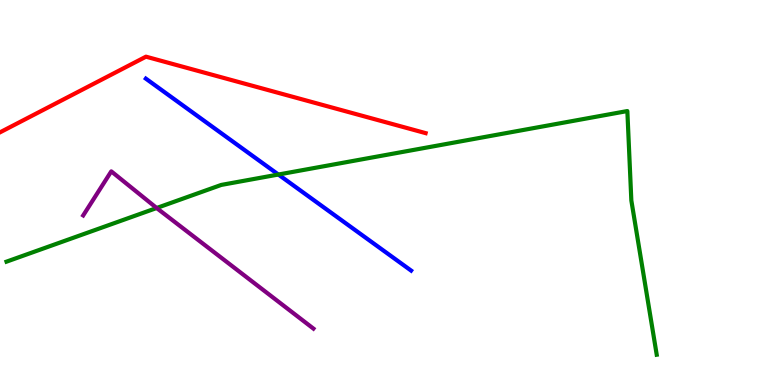[{'lines': ['blue', 'red'], 'intersections': []}, {'lines': ['green', 'red'], 'intersections': []}, {'lines': ['purple', 'red'], 'intersections': []}, {'lines': ['blue', 'green'], 'intersections': [{'x': 3.59, 'y': 5.47}]}, {'lines': ['blue', 'purple'], 'intersections': []}, {'lines': ['green', 'purple'], 'intersections': [{'x': 2.02, 'y': 4.6}]}]